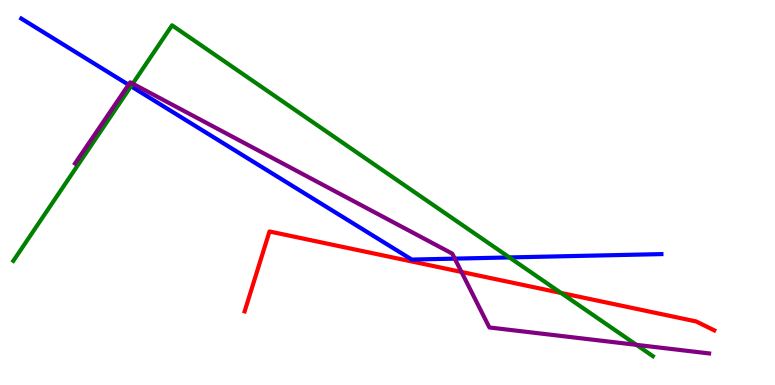[{'lines': ['blue', 'red'], 'intersections': []}, {'lines': ['green', 'red'], 'intersections': [{'x': 7.24, 'y': 2.39}]}, {'lines': ['purple', 'red'], 'intersections': [{'x': 5.95, 'y': 2.94}]}, {'lines': ['blue', 'green'], 'intersections': [{'x': 1.69, 'y': 7.76}, {'x': 6.57, 'y': 3.31}]}, {'lines': ['blue', 'purple'], 'intersections': [{'x': 1.66, 'y': 7.8}, {'x': 5.87, 'y': 3.28}]}, {'lines': ['green', 'purple'], 'intersections': [{'x': 1.71, 'y': 7.83}, {'x': 8.21, 'y': 1.04}]}]